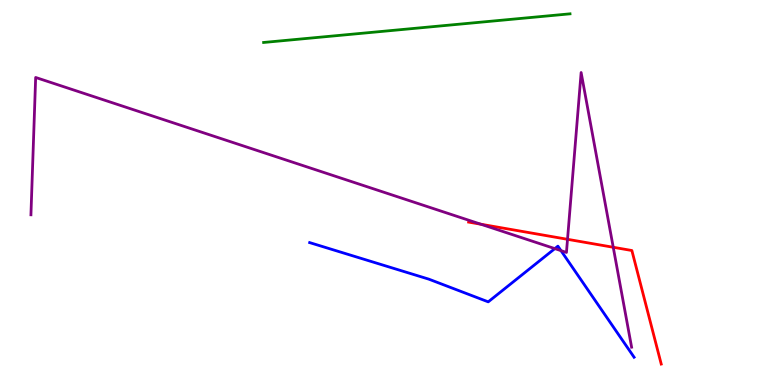[{'lines': ['blue', 'red'], 'intersections': []}, {'lines': ['green', 'red'], 'intersections': []}, {'lines': ['purple', 'red'], 'intersections': [{'x': 6.2, 'y': 4.18}, {'x': 7.32, 'y': 3.78}, {'x': 7.91, 'y': 3.58}]}, {'lines': ['blue', 'green'], 'intersections': []}, {'lines': ['blue', 'purple'], 'intersections': [{'x': 7.16, 'y': 3.54}, {'x': 7.24, 'y': 3.49}]}, {'lines': ['green', 'purple'], 'intersections': []}]